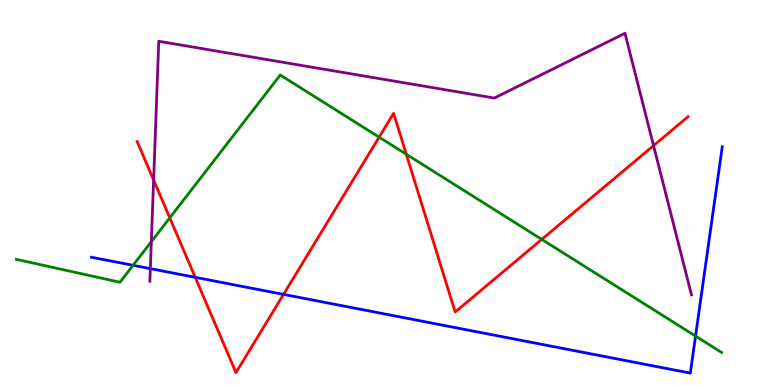[{'lines': ['blue', 'red'], 'intersections': [{'x': 2.52, 'y': 2.8}, {'x': 3.66, 'y': 2.35}]}, {'lines': ['green', 'red'], 'intersections': [{'x': 2.19, 'y': 4.34}, {'x': 4.89, 'y': 6.44}, {'x': 5.24, 'y': 5.99}, {'x': 6.99, 'y': 3.78}]}, {'lines': ['purple', 'red'], 'intersections': [{'x': 1.98, 'y': 5.32}, {'x': 8.43, 'y': 6.22}]}, {'lines': ['blue', 'green'], 'intersections': [{'x': 1.72, 'y': 3.11}, {'x': 8.97, 'y': 1.27}]}, {'lines': ['blue', 'purple'], 'intersections': [{'x': 1.94, 'y': 3.02}]}, {'lines': ['green', 'purple'], 'intersections': [{'x': 1.95, 'y': 3.72}]}]